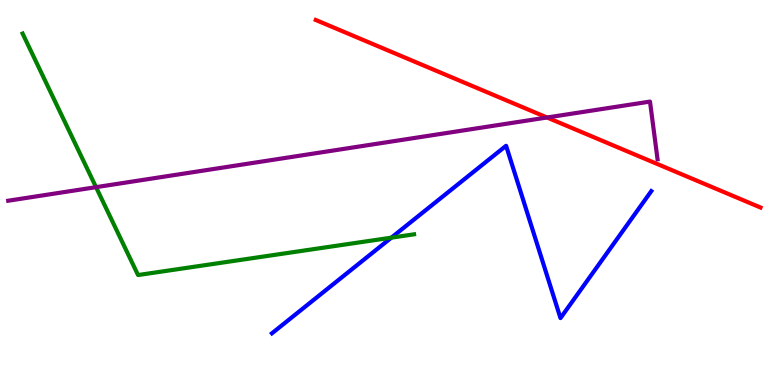[{'lines': ['blue', 'red'], 'intersections': []}, {'lines': ['green', 'red'], 'intersections': []}, {'lines': ['purple', 'red'], 'intersections': [{'x': 7.06, 'y': 6.95}]}, {'lines': ['blue', 'green'], 'intersections': [{'x': 5.05, 'y': 3.83}]}, {'lines': ['blue', 'purple'], 'intersections': []}, {'lines': ['green', 'purple'], 'intersections': [{'x': 1.24, 'y': 5.14}]}]